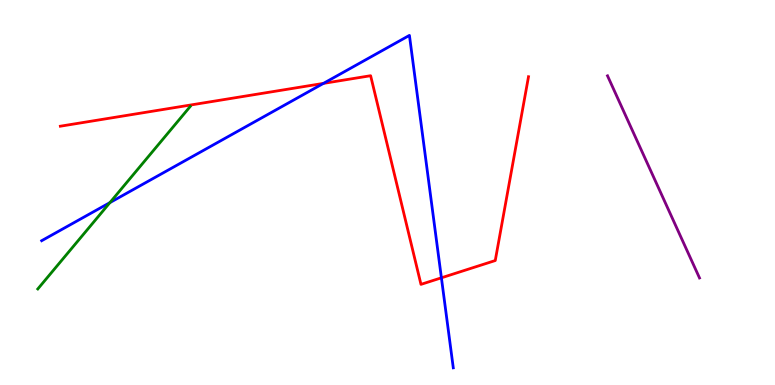[{'lines': ['blue', 'red'], 'intersections': [{'x': 4.17, 'y': 7.83}, {'x': 5.7, 'y': 2.78}]}, {'lines': ['green', 'red'], 'intersections': []}, {'lines': ['purple', 'red'], 'intersections': []}, {'lines': ['blue', 'green'], 'intersections': [{'x': 1.42, 'y': 4.74}]}, {'lines': ['blue', 'purple'], 'intersections': []}, {'lines': ['green', 'purple'], 'intersections': []}]